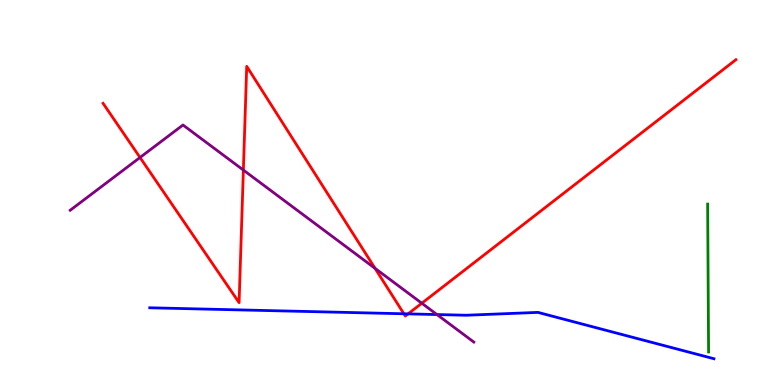[{'lines': ['blue', 'red'], 'intersections': [{'x': 5.21, 'y': 1.85}, {'x': 5.27, 'y': 1.85}]}, {'lines': ['green', 'red'], 'intersections': []}, {'lines': ['purple', 'red'], 'intersections': [{'x': 1.81, 'y': 5.91}, {'x': 3.14, 'y': 5.58}, {'x': 4.84, 'y': 3.03}, {'x': 5.44, 'y': 2.12}]}, {'lines': ['blue', 'green'], 'intersections': []}, {'lines': ['blue', 'purple'], 'intersections': [{'x': 5.64, 'y': 1.83}]}, {'lines': ['green', 'purple'], 'intersections': []}]